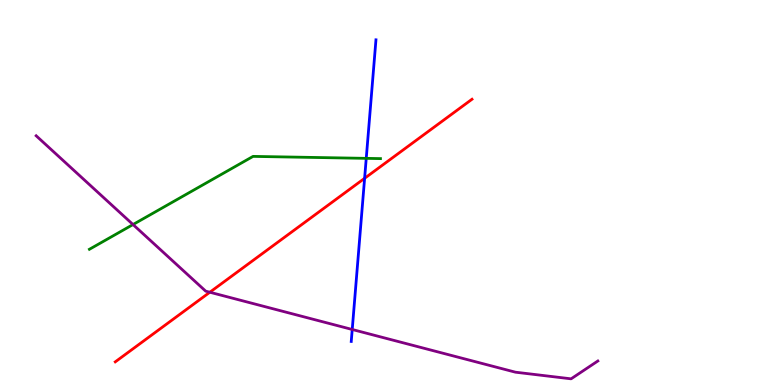[{'lines': ['blue', 'red'], 'intersections': [{'x': 4.7, 'y': 5.37}]}, {'lines': ['green', 'red'], 'intersections': []}, {'lines': ['purple', 'red'], 'intersections': [{'x': 2.71, 'y': 2.41}]}, {'lines': ['blue', 'green'], 'intersections': [{'x': 4.73, 'y': 5.89}]}, {'lines': ['blue', 'purple'], 'intersections': [{'x': 4.54, 'y': 1.44}]}, {'lines': ['green', 'purple'], 'intersections': [{'x': 1.72, 'y': 4.17}]}]